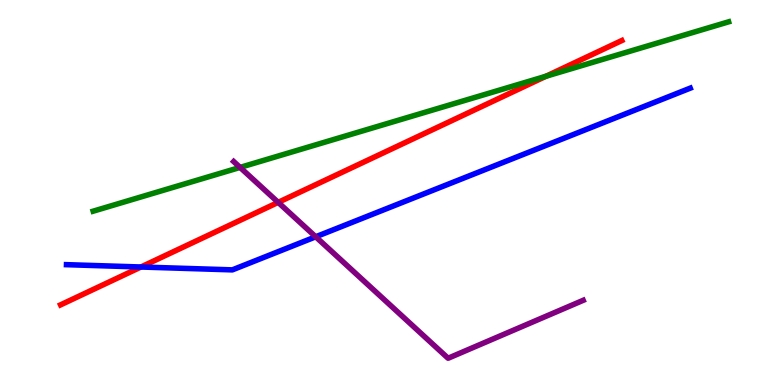[{'lines': ['blue', 'red'], 'intersections': [{'x': 1.82, 'y': 3.06}]}, {'lines': ['green', 'red'], 'intersections': [{'x': 7.04, 'y': 8.02}]}, {'lines': ['purple', 'red'], 'intersections': [{'x': 3.59, 'y': 4.74}]}, {'lines': ['blue', 'green'], 'intersections': []}, {'lines': ['blue', 'purple'], 'intersections': [{'x': 4.07, 'y': 3.85}]}, {'lines': ['green', 'purple'], 'intersections': [{'x': 3.1, 'y': 5.65}]}]